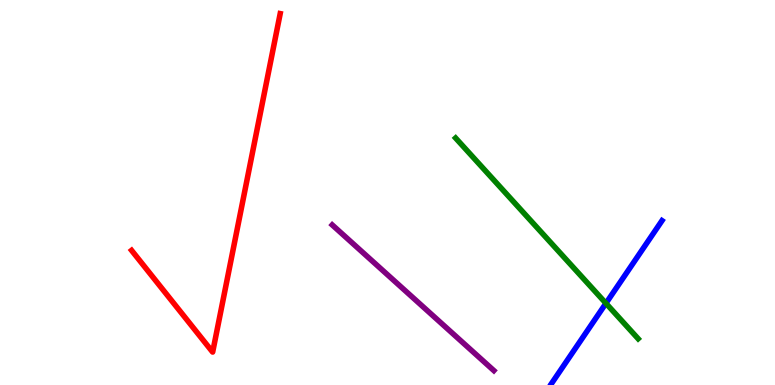[{'lines': ['blue', 'red'], 'intersections': []}, {'lines': ['green', 'red'], 'intersections': []}, {'lines': ['purple', 'red'], 'intersections': []}, {'lines': ['blue', 'green'], 'intersections': [{'x': 7.82, 'y': 2.12}]}, {'lines': ['blue', 'purple'], 'intersections': []}, {'lines': ['green', 'purple'], 'intersections': []}]